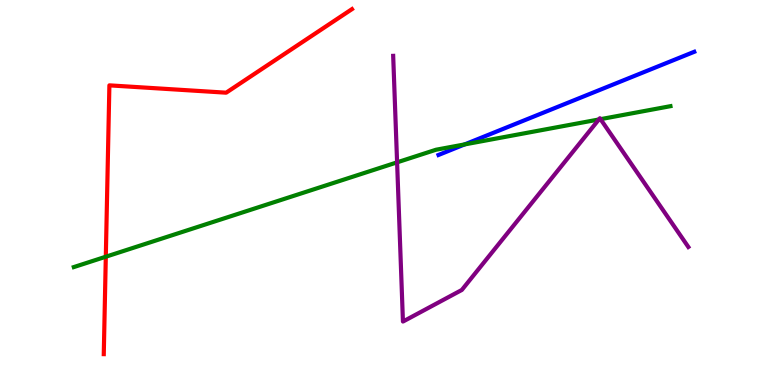[{'lines': ['blue', 'red'], 'intersections': []}, {'lines': ['green', 'red'], 'intersections': [{'x': 1.37, 'y': 3.33}]}, {'lines': ['purple', 'red'], 'intersections': []}, {'lines': ['blue', 'green'], 'intersections': [{'x': 6.0, 'y': 6.25}]}, {'lines': ['blue', 'purple'], 'intersections': []}, {'lines': ['green', 'purple'], 'intersections': [{'x': 5.12, 'y': 5.78}, {'x': 7.73, 'y': 6.9}, {'x': 7.75, 'y': 6.9}]}]